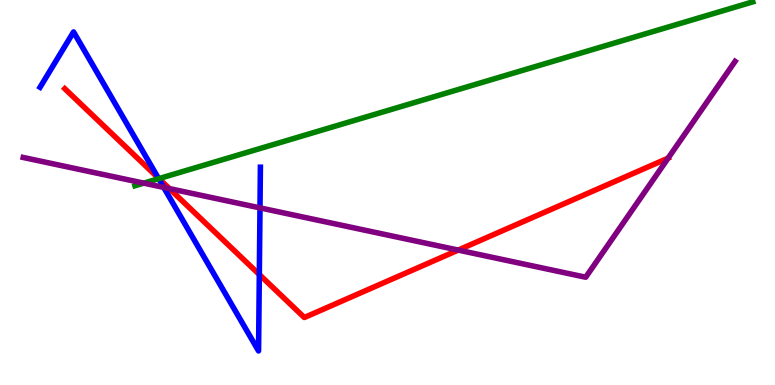[{'lines': ['blue', 'red'], 'intersections': [{'x': 2.04, 'y': 5.38}, {'x': 3.35, 'y': 2.87}]}, {'lines': ['green', 'red'], 'intersections': [{'x': 2.05, 'y': 5.36}]}, {'lines': ['purple', 'red'], 'intersections': [{'x': 2.19, 'y': 5.1}, {'x': 5.91, 'y': 3.5}, {'x': 8.62, 'y': 5.89}]}, {'lines': ['blue', 'green'], 'intersections': [{'x': 2.05, 'y': 5.36}]}, {'lines': ['blue', 'purple'], 'intersections': [{'x': 2.11, 'y': 5.13}, {'x': 3.35, 'y': 4.6}]}, {'lines': ['green', 'purple'], 'intersections': [{'x': 1.85, 'y': 5.24}]}]